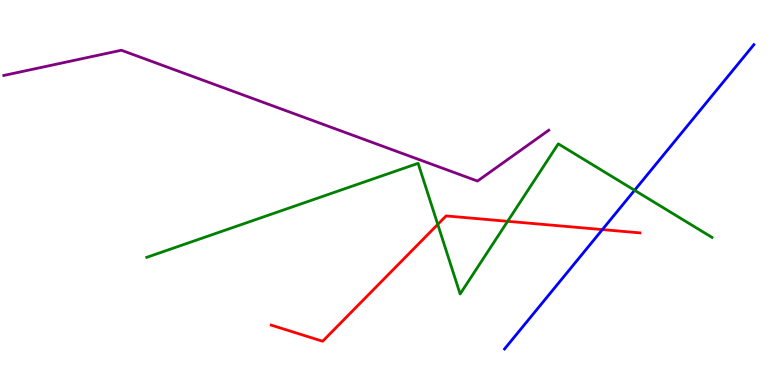[{'lines': ['blue', 'red'], 'intersections': [{'x': 7.77, 'y': 4.04}]}, {'lines': ['green', 'red'], 'intersections': [{'x': 5.65, 'y': 4.17}, {'x': 6.55, 'y': 4.25}]}, {'lines': ['purple', 'red'], 'intersections': []}, {'lines': ['blue', 'green'], 'intersections': [{'x': 8.19, 'y': 5.06}]}, {'lines': ['blue', 'purple'], 'intersections': []}, {'lines': ['green', 'purple'], 'intersections': []}]